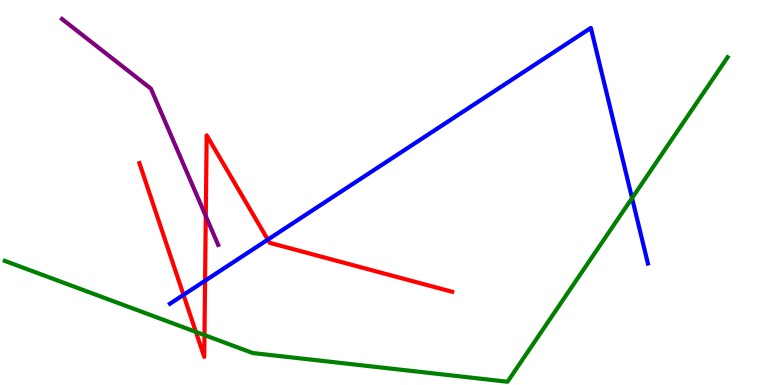[{'lines': ['blue', 'red'], 'intersections': [{'x': 2.37, 'y': 2.34}, {'x': 2.65, 'y': 2.71}, {'x': 3.46, 'y': 3.78}]}, {'lines': ['green', 'red'], 'intersections': [{'x': 2.53, 'y': 1.38}, {'x': 2.64, 'y': 1.3}]}, {'lines': ['purple', 'red'], 'intersections': [{'x': 2.66, 'y': 4.39}]}, {'lines': ['blue', 'green'], 'intersections': [{'x': 8.16, 'y': 4.85}]}, {'lines': ['blue', 'purple'], 'intersections': []}, {'lines': ['green', 'purple'], 'intersections': []}]